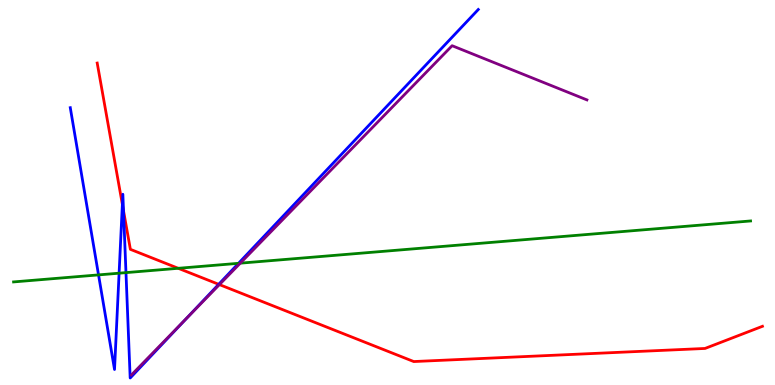[{'lines': ['blue', 'red'], 'intersections': [{'x': 1.58, 'y': 4.69}, {'x': 1.59, 'y': 4.53}, {'x': 2.82, 'y': 2.62}]}, {'lines': ['green', 'red'], 'intersections': [{'x': 2.3, 'y': 3.03}]}, {'lines': ['purple', 'red'], 'intersections': [{'x': 2.83, 'y': 2.61}]}, {'lines': ['blue', 'green'], 'intersections': [{'x': 1.27, 'y': 2.86}, {'x': 1.54, 'y': 2.9}, {'x': 1.63, 'y': 2.92}, {'x': 3.08, 'y': 3.16}]}, {'lines': ['blue', 'purple'], 'intersections': [{'x': 2.4, 'y': 1.73}]}, {'lines': ['green', 'purple'], 'intersections': [{'x': 3.1, 'y': 3.16}]}]